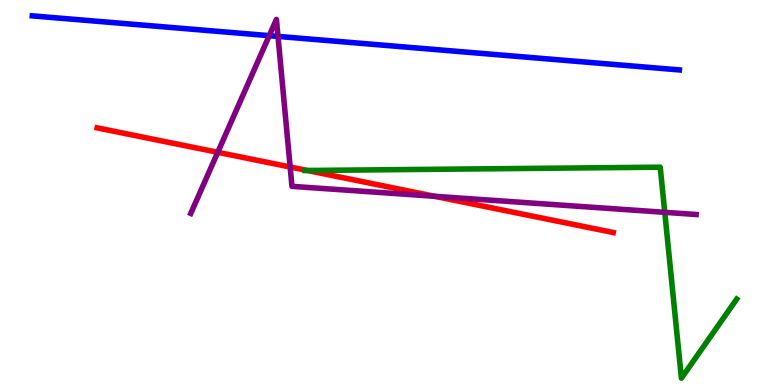[{'lines': ['blue', 'red'], 'intersections': []}, {'lines': ['green', 'red'], 'intersections': [{'x': 3.97, 'y': 5.57}]}, {'lines': ['purple', 'red'], 'intersections': [{'x': 2.81, 'y': 6.04}, {'x': 3.74, 'y': 5.66}, {'x': 5.61, 'y': 4.9}]}, {'lines': ['blue', 'green'], 'intersections': []}, {'lines': ['blue', 'purple'], 'intersections': [{'x': 3.47, 'y': 9.07}, {'x': 3.59, 'y': 9.05}]}, {'lines': ['green', 'purple'], 'intersections': [{'x': 8.58, 'y': 4.49}]}]